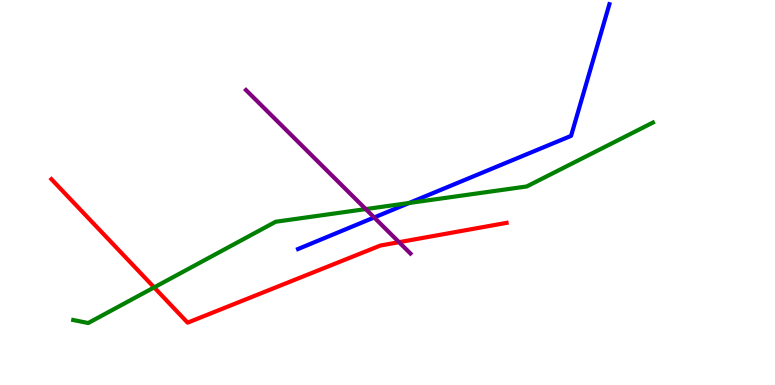[{'lines': ['blue', 'red'], 'intersections': []}, {'lines': ['green', 'red'], 'intersections': [{'x': 1.99, 'y': 2.54}]}, {'lines': ['purple', 'red'], 'intersections': [{'x': 5.15, 'y': 3.71}]}, {'lines': ['blue', 'green'], 'intersections': [{'x': 5.28, 'y': 4.73}]}, {'lines': ['blue', 'purple'], 'intersections': [{'x': 4.83, 'y': 4.35}]}, {'lines': ['green', 'purple'], 'intersections': [{'x': 4.72, 'y': 4.57}]}]